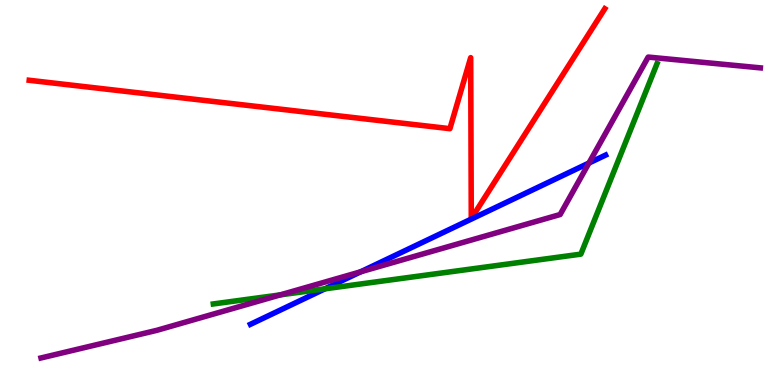[{'lines': ['blue', 'red'], 'intersections': []}, {'lines': ['green', 'red'], 'intersections': []}, {'lines': ['purple', 'red'], 'intersections': []}, {'lines': ['blue', 'green'], 'intersections': [{'x': 4.19, 'y': 2.5}]}, {'lines': ['blue', 'purple'], 'intersections': [{'x': 4.65, 'y': 2.94}, {'x': 7.6, 'y': 5.77}]}, {'lines': ['green', 'purple'], 'intersections': [{'x': 3.62, 'y': 2.34}]}]